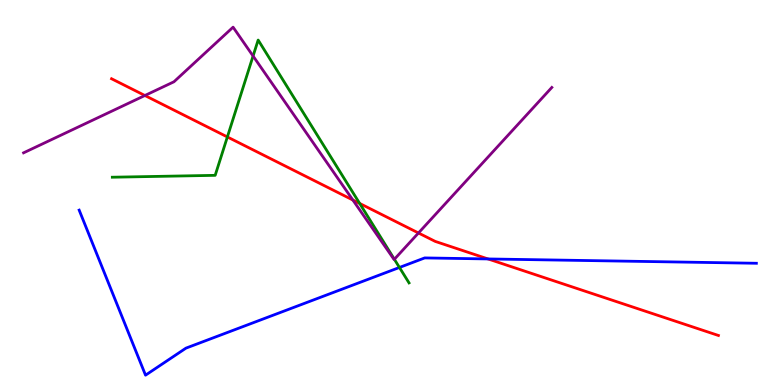[{'lines': ['blue', 'red'], 'intersections': [{'x': 6.3, 'y': 3.27}]}, {'lines': ['green', 'red'], 'intersections': [{'x': 2.93, 'y': 6.44}, {'x': 4.64, 'y': 4.72}]}, {'lines': ['purple', 'red'], 'intersections': [{'x': 1.87, 'y': 7.52}, {'x': 4.55, 'y': 4.81}, {'x': 5.4, 'y': 3.95}]}, {'lines': ['blue', 'green'], 'intersections': [{'x': 5.15, 'y': 3.05}]}, {'lines': ['blue', 'purple'], 'intersections': []}, {'lines': ['green', 'purple'], 'intersections': [{'x': 3.27, 'y': 8.54}, {'x': 5.09, 'y': 3.27}]}]